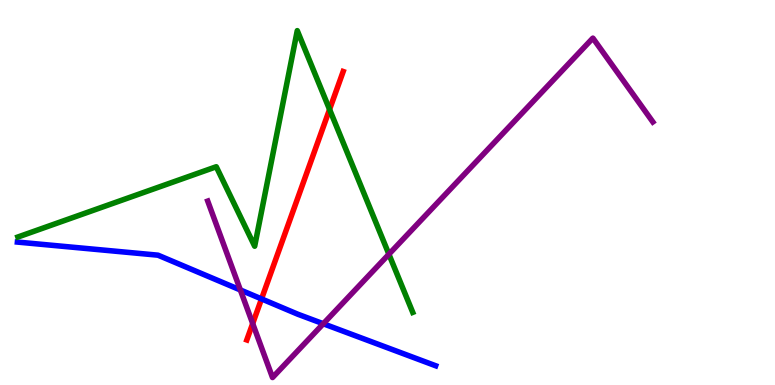[{'lines': ['blue', 'red'], 'intersections': [{'x': 3.37, 'y': 2.24}]}, {'lines': ['green', 'red'], 'intersections': [{'x': 4.25, 'y': 7.16}]}, {'lines': ['purple', 'red'], 'intersections': [{'x': 3.26, 'y': 1.6}]}, {'lines': ['blue', 'green'], 'intersections': []}, {'lines': ['blue', 'purple'], 'intersections': [{'x': 3.1, 'y': 2.47}, {'x': 4.17, 'y': 1.59}]}, {'lines': ['green', 'purple'], 'intersections': [{'x': 5.02, 'y': 3.4}]}]